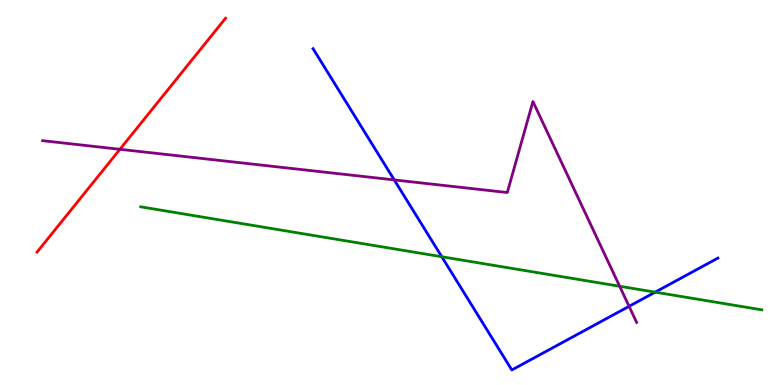[{'lines': ['blue', 'red'], 'intersections': []}, {'lines': ['green', 'red'], 'intersections': []}, {'lines': ['purple', 'red'], 'intersections': [{'x': 1.55, 'y': 6.12}]}, {'lines': ['blue', 'green'], 'intersections': [{'x': 5.7, 'y': 3.33}, {'x': 8.45, 'y': 2.41}]}, {'lines': ['blue', 'purple'], 'intersections': [{'x': 5.09, 'y': 5.33}, {'x': 8.12, 'y': 2.04}]}, {'lines': ['green', 'purple'], 'intersections': [{'x': 8.0, 'y': 2.56}]}]